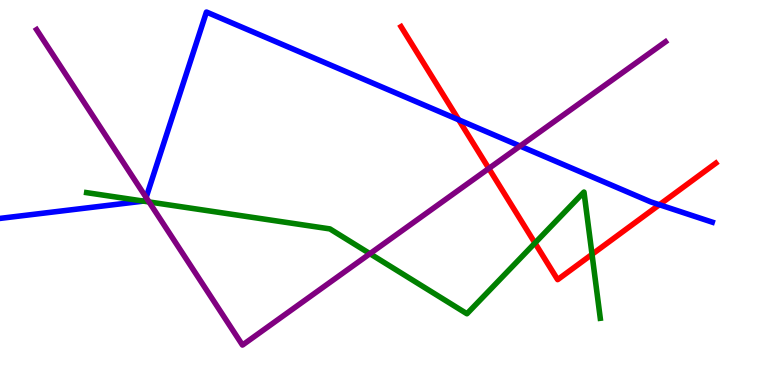[{'lines': ['blue', 'red'], 'intersections': [{'x': 5.92, 'y': 6.89}, {'x': 8.51, 'y': 4.68}]}, {'lines': ['green', 'red'], 'intersections': [{'x': 6.9, 'y': 3.69}, {'x': 7.64, 'y': 3.39}]}, {'lines': ['purple', 'red'], 'intersections': [{'x': 6.31, 'y': 5.62}]}, {'lines': ['blue', 'green'], 'intersections': [{'x': 1.85, 'y': 4.78}]}, {'lines': ['blue', 'purple'], 'intersections': [{'x': 1.89, 'y': 4.87}, {'x': 6.71, 'y': 6.21}]}, {'lines': ['green', 'purple'], 'intersections': [{'x': 1.92, 'y': 4.75}, {'x': 4.77, 'y': 3.41}]}]